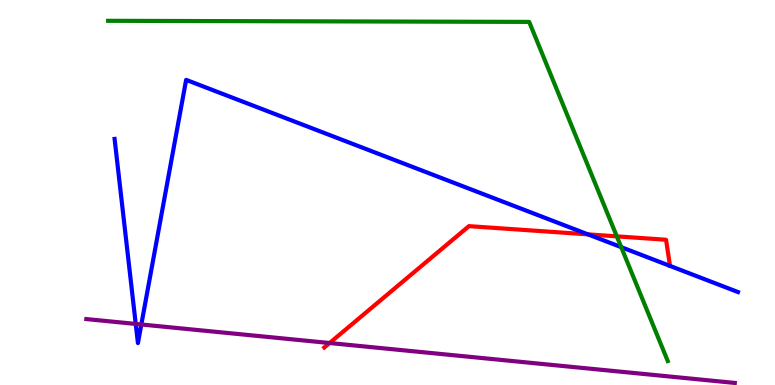[{'lines': ['blue', 'red'], 'intersections': [{'x': 7.59, 'y': 3.91}]}, {'lines': ['green', 'red'], 'intersections': [{'x': 7.96, 'y': 3.86}]}, {'lines': ['purple', 'red'], 'intersections': [{'x': 4.25, 'y': 1.09}]}, {'lines': ['blue', 'green'], 'intersections': [{'x': 8.02, 'y': 3.58}]}, {'lines': ['blue', 'purple'], 'intersections': [{'x': 1.75, 'y': 1.59}, {'x': 1.82, 'y': 1.57}]}, {'lines': ['green', 'purple'], 'intersections': []}]